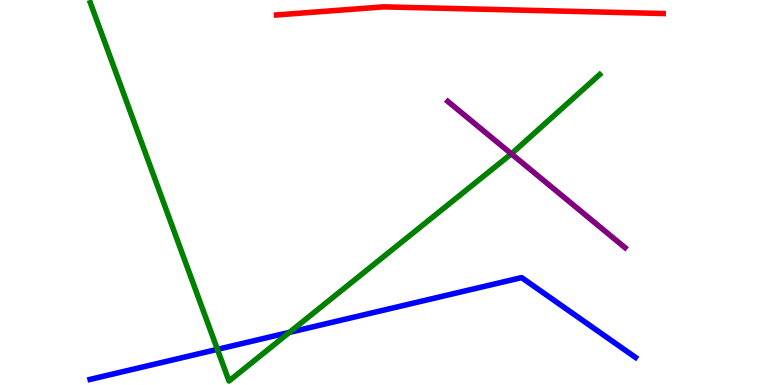[{'lines': ['blue', 'red'], 'intersections': []}, {'lines': ['green', 'red'], 'intersections': []}, {'lines': ['purple', 'red'], 'intersections': []}, {'lines': ['blue', 'green'], 'intersections': [{'x': 2.81, 'y': 0.926}, {'x': 3.73, 'y': 1.37}]}, {'lines': ['blue', 'purple'], 'intersections': []}, {'lines': ['green', 'purple'], 'intersections': [{'x': 6.6, 'y': 6.0}]}]